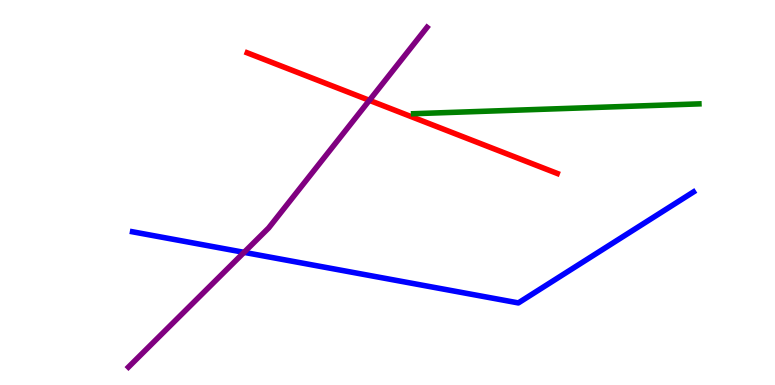[{'lines': ['blue', 'red'], 'intersections': []}, {'lines': ['green', 'red'], 'intersections': []}, {'lines': ['purple', 'red'], 'intersections': [{'x': 4.77, 'y': 7.39}]}, {'lines': ['blue', 'green'], 'intersections': []}, {'lines': ['blue', 'purple'], 'intersections': [{'x': 3.15, 'y': 3.45}]}, {'lines': ['green', 'purple'], 'intersections': []}]